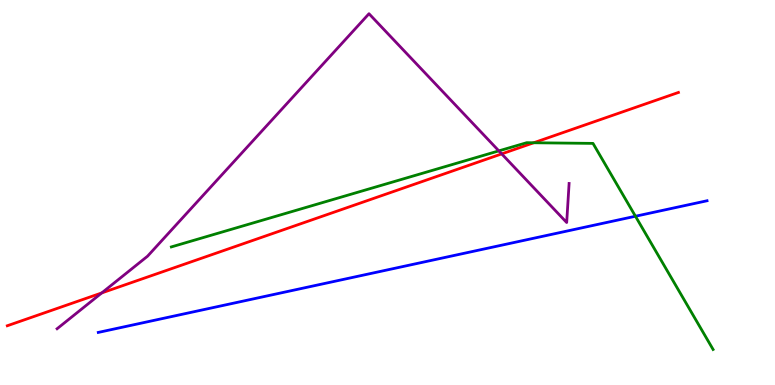[{'lines': ['blue', 'red'], 'intersections': []}, {'lines': ['green', 'red'], 'intersections': [{'x': 6.89, 'y': 6.29}]}, {'lines': ['purple', 'red'], 'intersections': [{'x': 1.31, 'y': 2.39}, {'x': 6.47, 'y': 6.0}]}, {'lines': ['blue', 'green'], 'intersections': [{'x': 8.2, 'y': 4.38}]}, {'lines': ['blue', 'purple'], 'intersections': []}, {'lines': ['green', 'purple'], 'intersections': [{'x': 6.44, 'y': 6.08}]}]